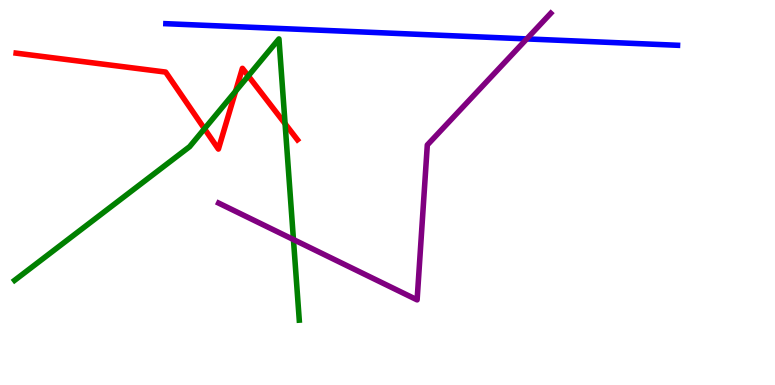[{'lines': ['blue', 'red'], 'intersections': []}, {'lines': ['green', 'red'], 'intersections': [{'x': 2.64, 'y': 6.66}, {'x': 3.04, 'y': 7.63}, {'x': 3.2, 'y': 8.03}, {'x': 3.68, 'y': 6.79}]}, {'lines': ['purple', 'red'], 'intersections': []}, {'lines': ['blue', 'green'], 'intersections': []}, {'lines': ['blue', 'purple'], 'intersections': [{'x': 6.8, 'y': 8.99}]}, {'lines': ['green', 'purple'], 'intersections': [{'x': 3.79, 'y': 3.78}]}]